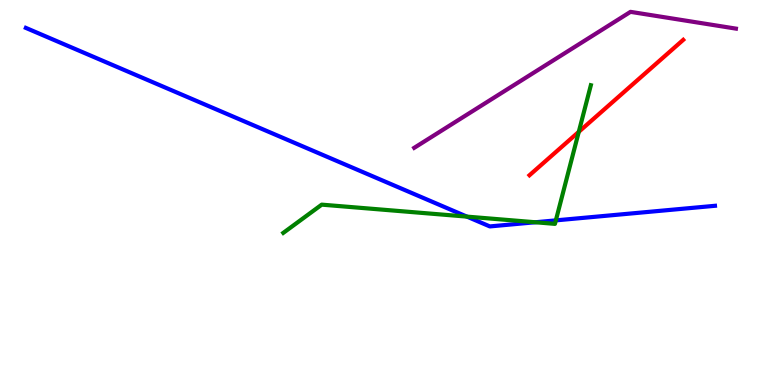[{'lines': ['blue', 'red'], 'intersections': []}, {'lines': ['green', 'red'], 'intersections': [{'x': 7.47, 'y': 6.58}]}, {'lines': ['purple', 'red'], 'intersections': []}, {'lines': ['blue', 'green'], 'intersections': [{'x': 6.02, 'y': 4.37}, {'x': 6.91, 'y': 4.23}, {'x': 7.17, 'y': 4.28}]}, {'lines': ['blue', 'purple'], 'intersections': []}, {'lines': ['green', 'purple'], 'intersections': []}]